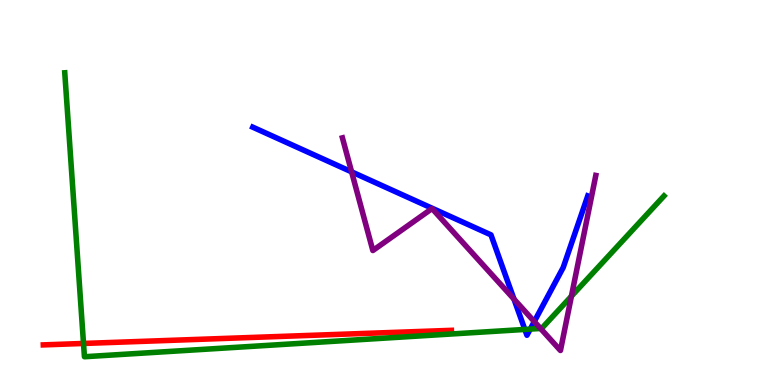[{'lines': ['blue', 'red'], 'intersections': []}, {'lines': ['green', 'red'], 'intersections': [{'x': 1.08, 'y': 1.08}]}, {'lines': ['purple', 'red'], 'intersections': []}, {'lines': ['blue', 'green'], 'intersections': [{'x': 6.77, 'y': 1.44}, {'x': 6.84, 'y': 1.45}]}, {'lines': ['blue', 'purple'], 'intersections': [{'x': 4.54, 'y': 5.54}, {'x': 6.63, 'y': 2.23}, {'x': 6.89, 'y': 1.65}]}, {'lines': ['green', 'purple'], 'intersections': [{'x': 6.97, 'y': 1.47}, {'x': 7.37, 'y': 2.31}]}]